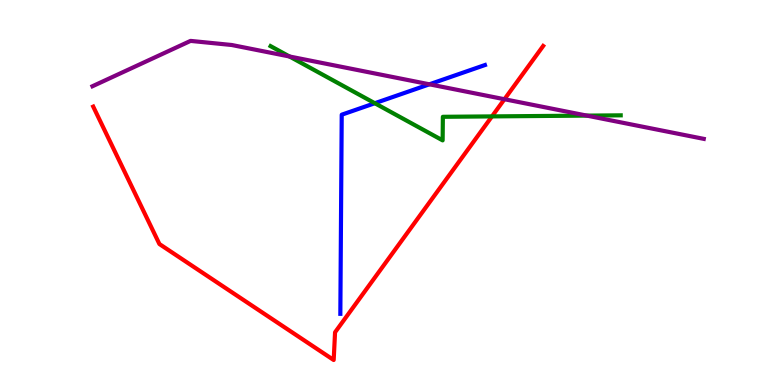[{'lines': ['blue', 'red'], 'intersections': []}, {'lines': ['green', 'red'], 'intersections': [{'x': 6.35, 'y': 6.98}]}, {'lines': ['purple', 'red'], 'intersections': [{'x': 6.51, 'y': 7.42}]}, {'lines': ['blue', 'green'], 'intersections': [{'x': 4.84, 'y': 7.32}]}, {'lines': ['blue', 'purple'], 'intersections': [{'x': 5.54, 'y': 7.81}]}, {'lines': ['green', 'purple'], 'intersections': [{'x': 3.74, 'y': 8.53}, {'x': 7.57, 'y': 7.0}]}]